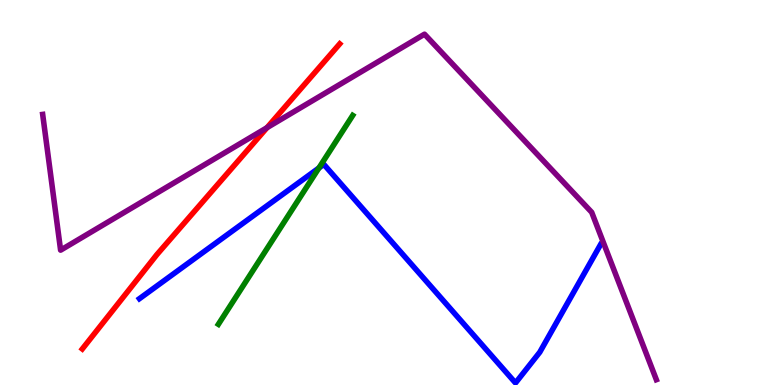[{'lines': ['blue', 'red'], 'intersections': []}, {'lines': ['green', 'red'], 'intersections': []}, {'lines': ['purple', 'red'], 'intersections': [{'x': 3.45, 'y': 6.68}]}, {'lines': ['blue', 'green'], 'intersections': [{'x': 4.12, 'y': 5.64}]}, {'lines': ['blue', 'purple'], 'intersections': []}, {'lines': ['green', 'purple'], 'intersections': []}]